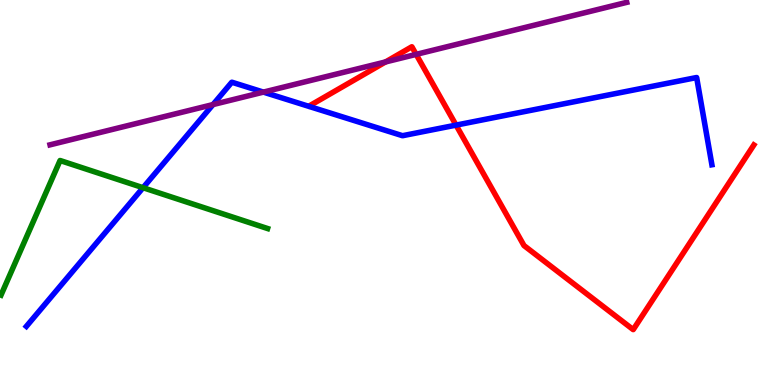[{'lines': ['blue', 'red'], 'intersections': [{'x': 5.88, 'y': 6.75}]}, {'lines': ['green', 'red'], 'intersections': []}, {'lines': ['purple', 'red'], 'intersections': [{'x': 4.97, 'y': 8.39}, {'x': 5.37, 'y': 8.59}]}, {'lines': ['blue', 'green'], 'intersections': [{'x': 1.85, 'y': 5.12}]}, {'lines': ['blue', 'purple'], 'intersections': [{'x': 2.75, 'y': 7.28}, {'x': 3.4, 'y': 7.61}]}, {'lines': ['green', 'purple'], 'intersections': []}]